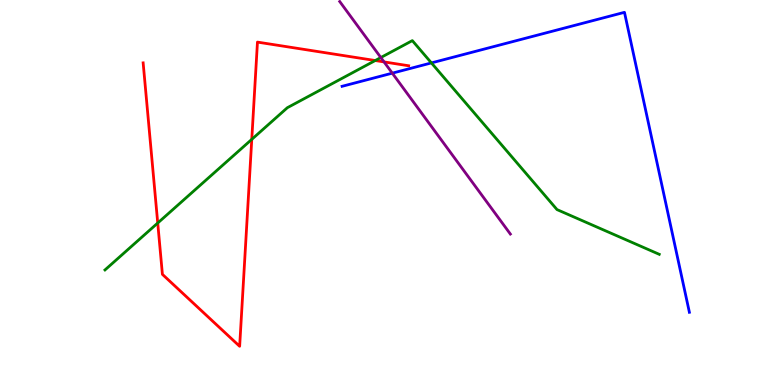[{'lines': ['blue', 'red'], 'intersections': []}, {'lines': ['green', 'red'], 'intersections': [{'x': 2.04, 'y': 4.21}, {'x': 3.25, 'y': 6.38}, {'x': 4.84, 'y': 8.43}]}, {'lines': ['purple', 'red'], 'intersections': [{'x': 4.96, 'y': 8.39}]}, {'lines': ['blue', 'green'], 'intersections': [{'x': 5.57, 'y': 8.37}]}, {'lines': ['blue', 'purple'], 'intersections': [{'x': 5.06, 'y': 8.1}]}, {'lines': ['green', 'purple'], 'intersections': [{'x': 4.91, 'y': 8.51}]}]